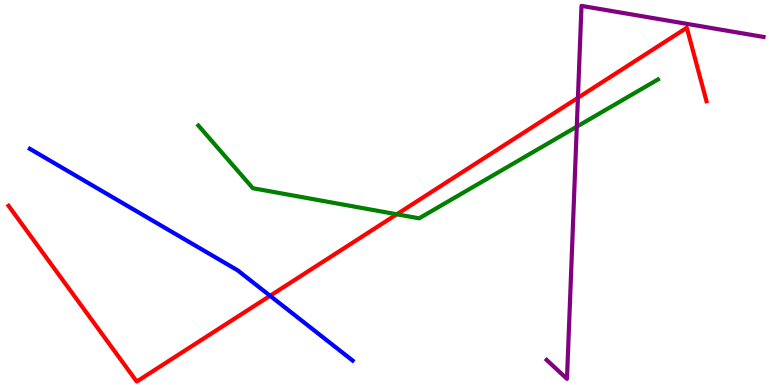[{'lines': ['blue', 'red'], 'intersections': [{'x': 3.48, 'y': 2.32}]}, {'lines': ['green', 'red'], 'intersections': [{'x': 5.12, 'y': 4.43}]}, {'lines': ['purple', 'red'], 'intersections': [{'x': 7.46, 'y': 7.46}]}, {'lines': ['blue', 'green'], 'intersections': []}, {'lines': ['blue', 'purple'], 'intersections': []}, {'lines': ['green', 'purple'], 'intersections': [{'x': 7.44, 'y': 6.71}]}]